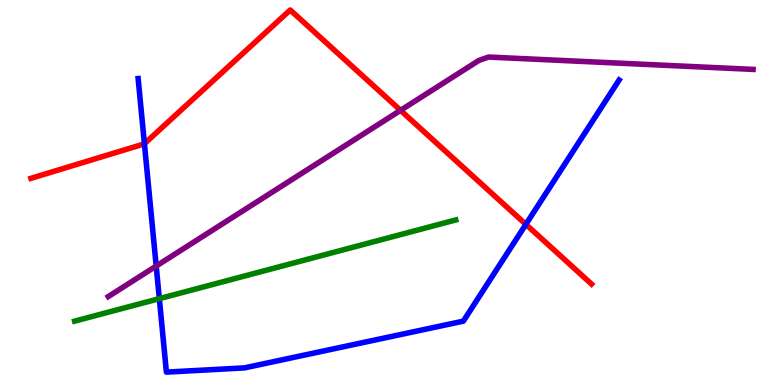[{'lines': ['blue', 'red'], 'intersections': [{'x': 1.86, 'y': 6.27}, {'x': 6.79, 'y': 4.17}]}, {'lines': ['green', 'red'], 'intersections': []}, {'lines': ['purple', 'red'], 'intersections': [{'x': 5.17, 'y': 7.13}]}, {'lines': ['blue', 'green'], 'intersections': [{'x': 2.06, 'y': 2.24}]}, {'lines': ['blue', 'purple'], 'intersections': [{'x': 2.02, 'y': 3.09}]}, {'lines': ['green', 'purple'], 'intersections': []}]